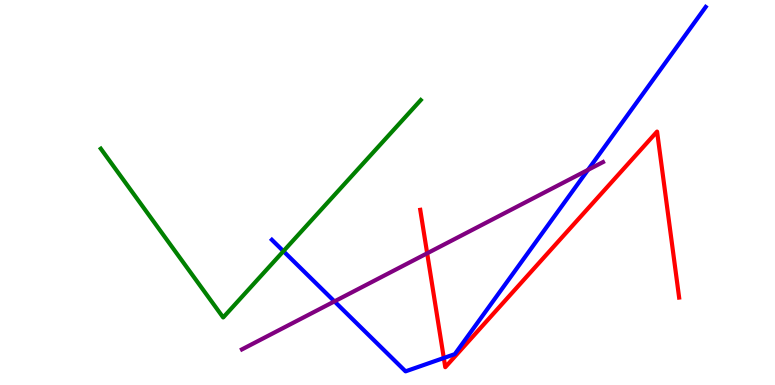[{'lines': ['blue', 'red'], 'intersections': [{'x': 5.73, 'y': 0.702}]}, {'lines': ['green', 'red'], 'intersections': []}, {'lines': ['purple', 'red'], 'intersections': [{'x': 5.51, 'y': 3.42}]}, {'lines': ['blue', 'green'], 'intersections': [{'x': 3.66, 'y': 3.48}]}, {'lines': ['blue', 'purple'], 'intersections': [{'x': 4.32, 'y': 2.17}, {'x': 7.59, 'y': 5.59}]}, {'lines': ['green', 'purple'], 'intersections': []}]